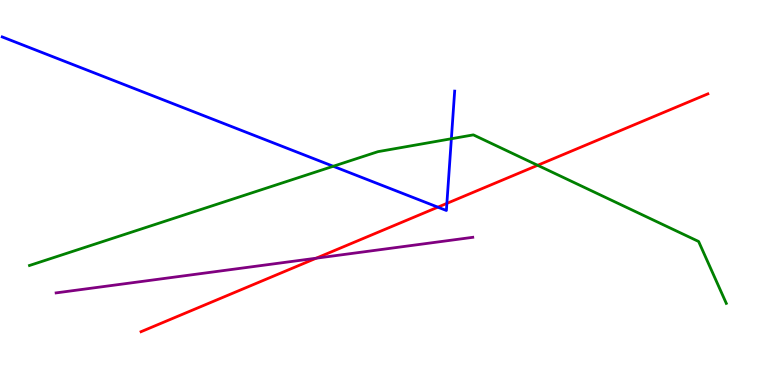[{'lines': ['blue', 'red'], 'intersections': [{'x': 5.65, 'y': 4.62}, {'x': 5.77, 'y': 4.72}]}, {'lines': ['green', 'red'], 'intersections': [{'x': 6.94, 'y': 5.71}]}, {'lines': ['purple', 'red'], 'intersections': [{'x': 4.08, 'y': 3.29}]}, {'lines': ['blue', 'green'], 'intersections': [{'x': 4.3, 'y': 5.68}, {'x': 5.82, 'y': 6.4}]}, {'lines': ['blue', 'purple'], 'intersections': []}, {'lines': ['green', 'purple'], 'intersections': []}]